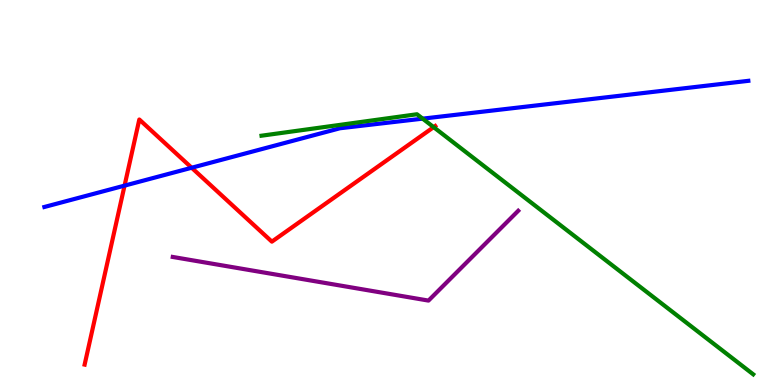[{'lines': ['blue', 'red'], 'intersections': [{'x': 1.61, 'y': 5.18}, {'x': 2.47, 'y': 5.64}]}, {'lines': ['green', 'red'], 'intersections': [{'x': 5.6, 'y': 6.7}]}, {'lines': ['purple', 'red'], 'intersections': []}, {'lines': ['blue', 'green'], 'intersections': [{'x': 5.45, 'y': 6.92}]}, {'lines': ['blue', 'purple'], 'intersections': []}, {'lines': ['green', 'purple'], 'intersections': []}]